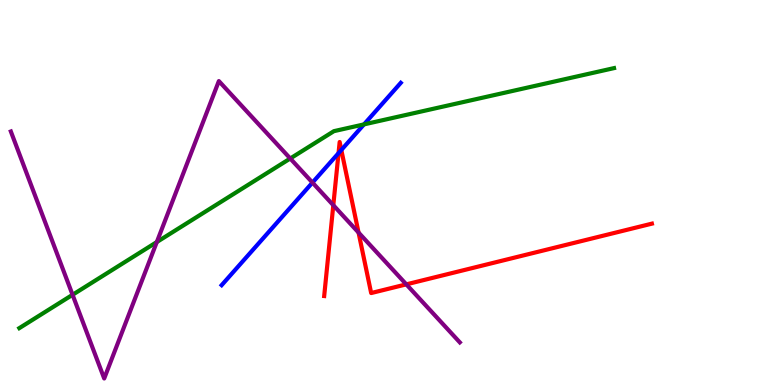[{'lines': ['blue', 'red'], 'intersections': [{'x': 4.37, 'y': 6.02}, {'x': 4.4, 'y': 6.1}]}, {'lines': ['green', 'red'], 'intersections': []}, {'lines': ['purple', 'red'], 'intersections': [{'x': 4.3, 'y': 4.67}, {'x': 4.63, 'y': 3.96}, {'x': 5.24, 'y': 2.61}]}, {'lines': ['blue', 'green'], 'intersections': [{'x': 4.7, 'y': 6.77}]}, {'lines': ['blue', 'purple'], 'intersections': [{'x': 4.03, 'y': 5.26}]}, {'lines': ['green', 'purple'], 'intersections': [{'x': 0.936, 'y': 2.34}, {'x': 2.02, 'y': 3.71}, {'x': 3.75, 'y': 5.88}]}]